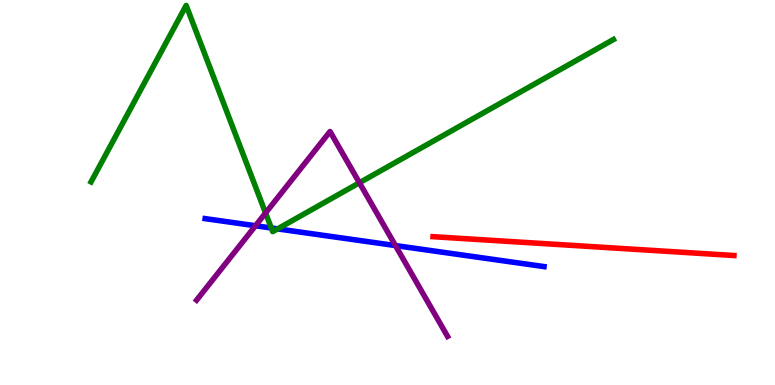[{'lines': ['blue', 'red'], 'intersections': []}, {'lines': ['green', 'red'], 'intersections': []}, {'lines': ['purple', 'red'], 'intersections': []}, {'lines': ['blue', 'green'], 'intersections': [{'x': 3.5, 'y': 4.08}, {'x': 3.58, 'y': 4.05}]}, {'lines': ['blue', 'purple'], 'intersections': [{'x': 3.3, 'y': 4.14}, {'x': 5.1, 'y': 3.62}]}, {'lines': ['green', 'purple'], 'intersections': [{'x': 3.43, 'y': 4.47}, {'x': 4.64, 'y': 5.25}]}]